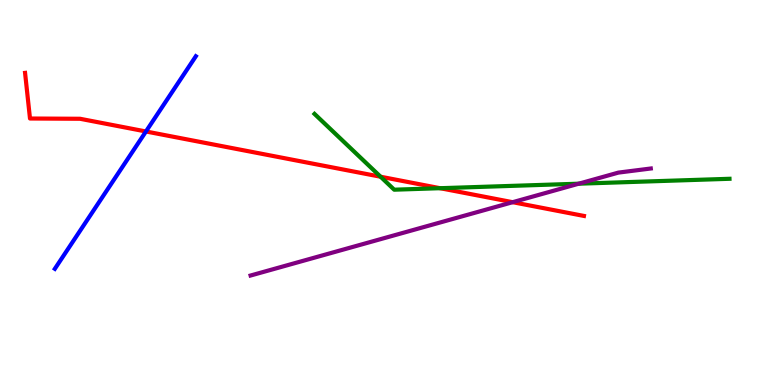[{'lines': ['blue', 'red'], 'intersections': [{'x': 1.88, 'y': 6.59}]}, {'lines': ['green', 'red'], 'intersections': [{'x': 4.91, 'y': 5.41}, {'x': 5.68, 'y': 5.11}]}, {'lines': ['purple', 'red'], 'intersections': [{'x': 6.61, 'y': 4.75}]}, {'lines': ['blue', 'green'], 'intersections': []}, {'lines': ['blue', 'purple'], 'intersections': []}, {'lines': ['green', 'purple'], 'intersections': [{'x': 7.47, 'y': 5.23}]}]